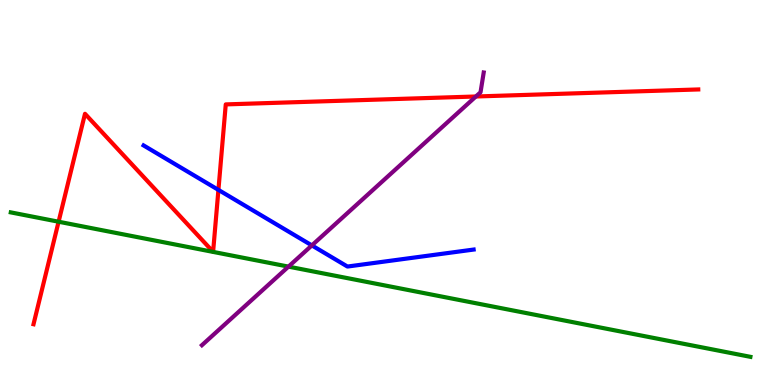[{'lines': ['blue', 'red'], 'intersections': [{'x': 2.82, 'y': 5.07}]}, {'lines': ['green', 'red'], 'intersections': [{'x': 0.756, 'y': 4.24}]}, {'lines': ['purple', 'red'], 'intersections': [{'x': 6.14, 'y': 7.49}]}, {'lines': ['blue', 'green'], 'intersections': []}, {'lines': ['blue', 'purple'], 'intersections': [{'x': 4.02, 'y': 3.63}]}, {'lines': ['green', 'purple'], 'intersections': [{'x': 3.72, 'y': 3.07}]}]